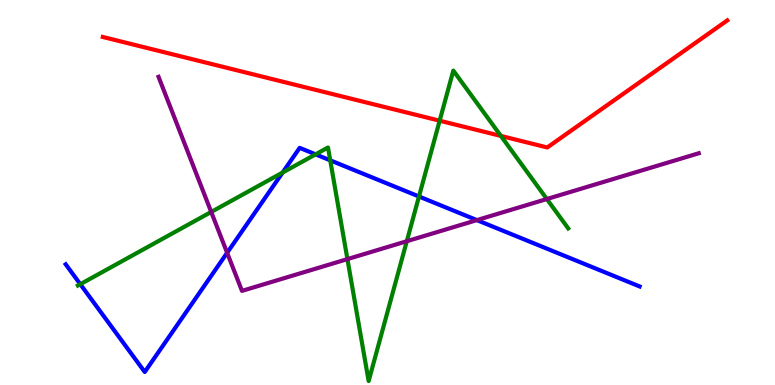[{'lines': ['blue', 'red'], 'intersections': []}, {'lines': ['green', 'red'], 'intersections': [{'x': 5.67, 'y': 6.86}, {'x': 6.46, 'y': 6.47}]}, {'lines': ['purple', 'red'], 'intersections': []}, {'lines': ['blue', 'green'], 'intersections': [{'x': 1.04, 'y': 2.62}, {'x': 3.65, 'y': 5.52}, {'x': 4.07, 'y': 5.99}, {'x': 4.26, 'y': 5.84}, {'x': 5.41, 'y': 4.9}]}, {'lines': ['blue', 'purple'], 'intersections': [{'x': 2.93, 'y': 3.43}, {'x': 6.15, 'y': 4.28}]}, {'lines': ['green', 'purple'], 'intersections': [{'x': 2.73, 'y': 4.49}, {'x': 4.48, 'y': 3.27}, {'x': 5.25, 'y': 3.73}, {'x': 7.06, 'y': 4.83}]}]